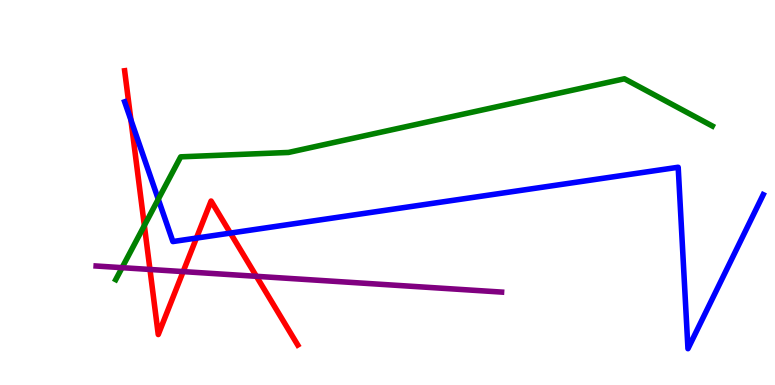[{'lines': ['blue', 'red'], 'intersections': [{'x': 1.69, 'y': 6.89}, {'x': 2.53, 'y': 3.82}, {'x': 2.97, 'y': 3.95}]}, {'lines': ['green', 'red'], 'intersections': [{'x': 1.86, 'y': 4.14}]}, {'lines': ['purple', 'red'], 'intersections': [{'x': 1.93, 'y': 3.0}, {'x': 2.36, 'y': 2.95}, {'x': 3.31, 'y': 2.82}]}, {'lines': ['blue', 'green'], 'intersections': [{'x': 2.04, 'y': 4.83}]}, {'lines': ['blue', 'purple'], 'intersections': []}, {'lines': ['green', 'purple'], 'intersections': [{'x': 1.58, 'y': 3.05}]}]